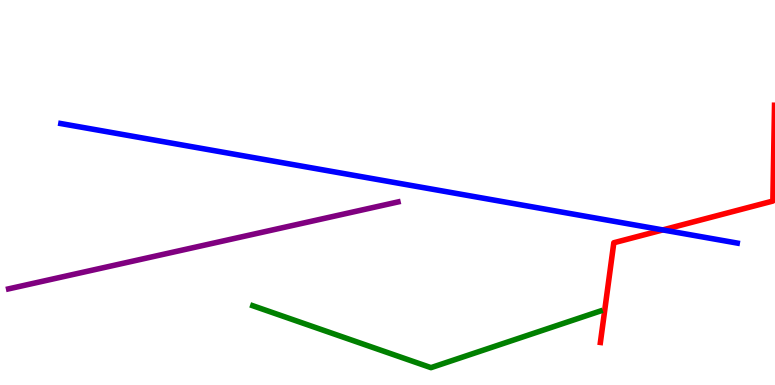[{'lines': ['blue', 'red'], 'intersections': [{'x': 8.55, 'y': 4.03}]}, {'lines': ['green', 'red'], 'intersections': []}, {'lines': ['purple', 'red'], 'intersections': []}, {'lines': ['blue', 'green'], 'intersections': []}, {'lines': ['blue', 'purple'], 'intersections': []}, {'lines': ['green', 'purple'], 'intersections': []}]